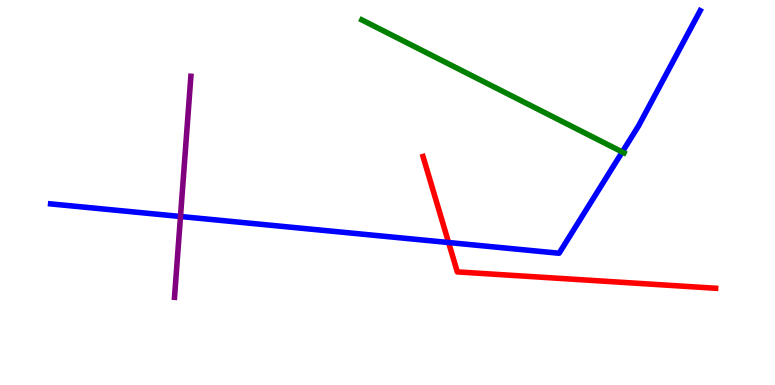[{'lines': ['blue', 'red'], 'intersections': [{'x': 5.79, 'y': 3.7}]}, {'lines': ['green', 'red'], 'intersections': []}, {'lines': ['purple', 'red'], 'intersections': []}, {'lines': ['blue', 'green'], 'intersections': [{'x': 8.03, 'y': 6.05}]}, {'lines': ['blue', 'purple'], 'intersections': [{'x': 2.33, 'y': 4.38}]}, {'lines': ['green', 'purple'], 'intersections': []}]